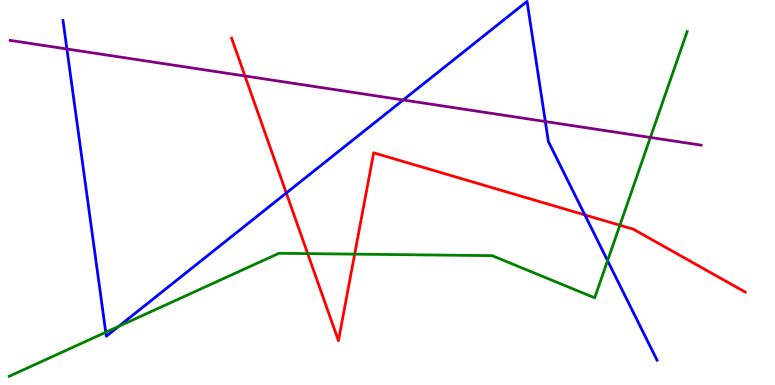[{'lines': ['blue', 'red'], 'intersections': [{'x': 3.69, 'y': 4.99}, {'x': 7.55, 'y': 4.42}]}, {'lines': ['green', 'red'], 'intersections': [{'x': 3.97, 'y': 3.41}, {'x': 4.58, 'y': 3.4}, {'x': 8.0, 'y': 4.15}]}, {'lines': ['purple', 'red'], 'intersections': [{'x': 3.16, 'y': 8.03}]}, {'lines': ['blue', 'green'], 'intersections': [{'x': 1.36, 'y': 1.37}, {'x': 1.53, 'y': 1.52}, {'x': 7.84, 'y': 3.23}]}, {'lines': ['blue', 'purple'], 'intersections': [{'x': 0.863, 'y': 8.73}, {'x': 5.2, 'y': 7.4}, {'x': 7.04, 'y': 6.84}]}, {'lines': ['green', 'purple'], 'intersections': [{'x': 8.39, 'y': 6.43}]}]